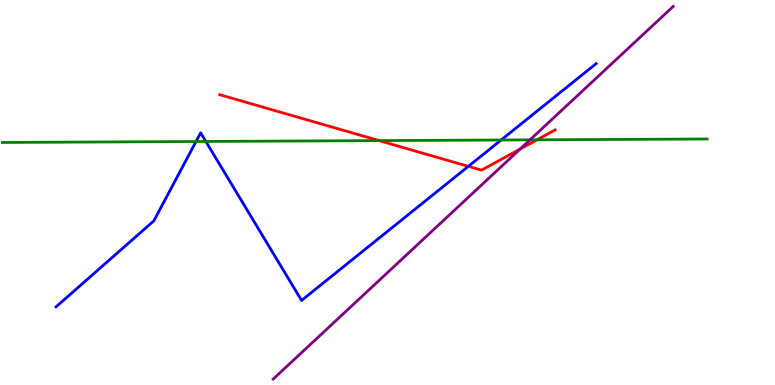[{'lines': ['blue', 'red'], 'intersections': [{'x': 6.04, 'y': 5.68}]}, {'lines': ['green', 'red'], 'intersections': [{'x': 4.89, 'y': 6.35}, {'x': 6.93, 'y': 6.37}]}, {'lines': ['purple', 'red'], 'intersections': [{'x': 6.71, 'y': 6.13}]}, {'lines': ['blue', 'green'], 'intersections': [{'x': 2.53, 'y': 6.32}, {'x': 2.66, 'y': 6.33}, {'x': 6.47, 'y': 6.36}]}, {'lines': ['blue', 'purple'], 'intersections': []}, {'lines': ['green', 'purple'], 'intersections': [{'x': 6.84, 'y': 6.37}]}]